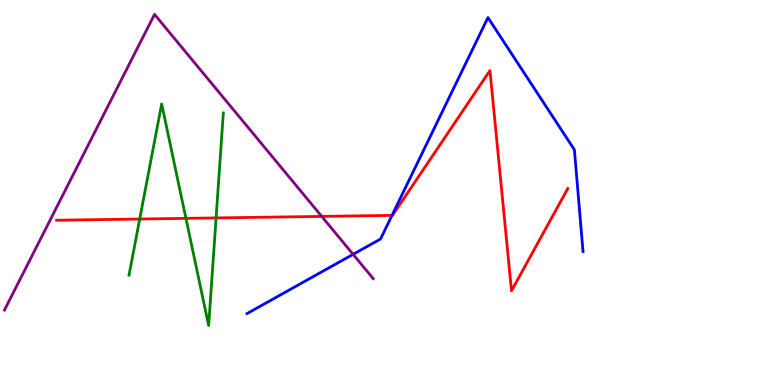[{'lines': ['blue', 'red'], 'intersections': [{'x': 5.06, 'y': 4.41}]}, {'lines': ['green', 'red'], 'intersections': [{'x': 1.8, 'y': 4.31}, {'x': 2.4, 'y': 4.33}, {'x': 2.79, 'y': 4.34}]}, {'lines': ['purple', 'red'], 'intersections': [{'x': 4.15, 'y': 4.38}]}, {'lines': ['blue', 'green'], 'intersections': []}, {'lines': ['blue', 'purple'], 'intersections': [{'x': 4.56, 'y': 3.39}]}, {'lines': ['green', 'purple'], 'intersections': []}]